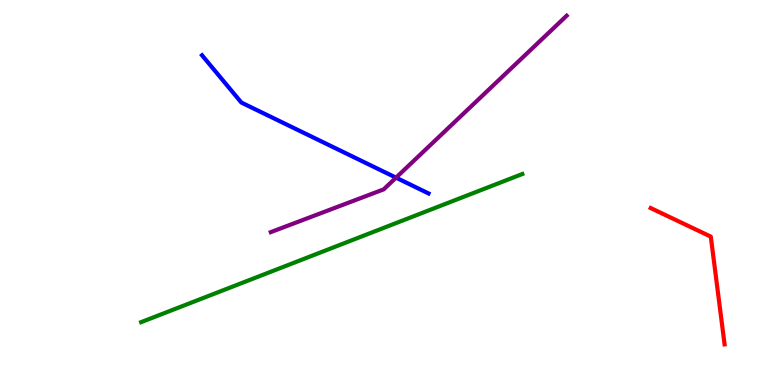[{'lines': ['blue', 'red'], 'intersections': []}, {'lines': ['green', 'red'], 'intersections': []}, {'lines': ['purple', 'red'], 'intersections': []}, {'lines': ['blue', 'green'], 'intersections': []}, {'lines': ['blue', 'purple'], 'intersections': [{'x': 5.11, 'y': 5.39}]}, {'lines': ['green', 'purple'], 'intersections': []}]